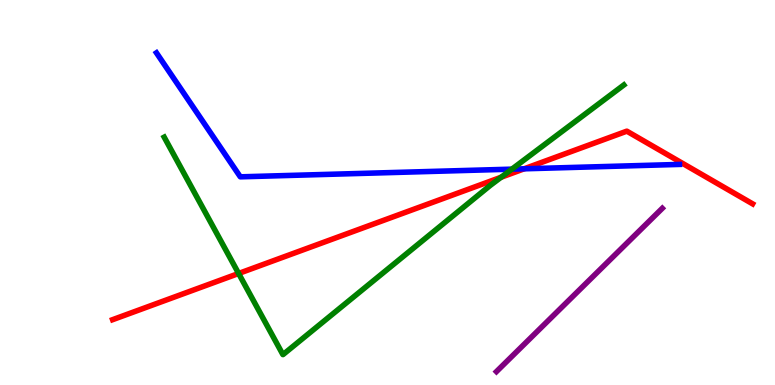[{'lines': ['blue', 'red'], 'intersections': [{'x': 6.76, 'y': 5.62}]}, {'lines': ['green', 'red'], 'intersections': [{'x': 3.08, 'y': 2.9}, {'x': 6.47, 'y': 5.4}]}, {'lines': ['purple', 'red'], 'intersections': []}, {'lines': ['blue', 'green'], 'intersections': [{'x': 6.6, 'y': 5.61}]}, {'lines': ['blue', 'purple'], 'intersections': []}, {'lines': ['green', 'purple'], 'intersections': []}]